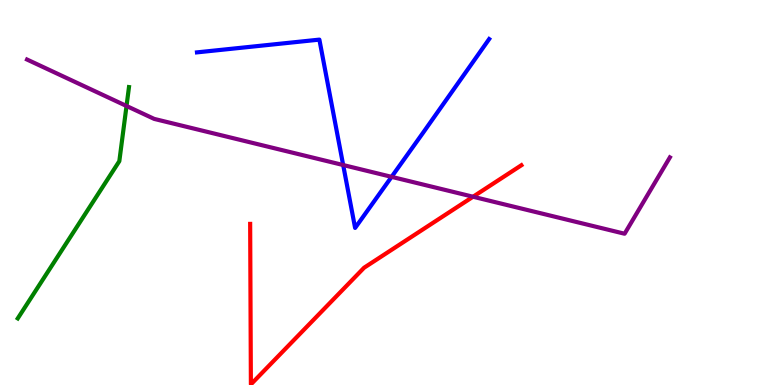[{'lines': ['blue', 'red'], 'intersections': []}, {'lines': ['green', 'red'], 'intersections': []}, {'lines': ['purple', 'red'], 'intersections': [{'x': 6.1, 'y': 4.89}]}, {'lines': ['blue', 'green'], 'intersections': []}, {'lines': ['blue', 'purple'], 'intersections': [{'x': 4.43, 'y': 5.71}, {'x': 5.05, 'y': 5.41}]}, {'lines': ['green', 'purple'], 'intersections': [{'x': 1.63, 'y': 7.25}]}]